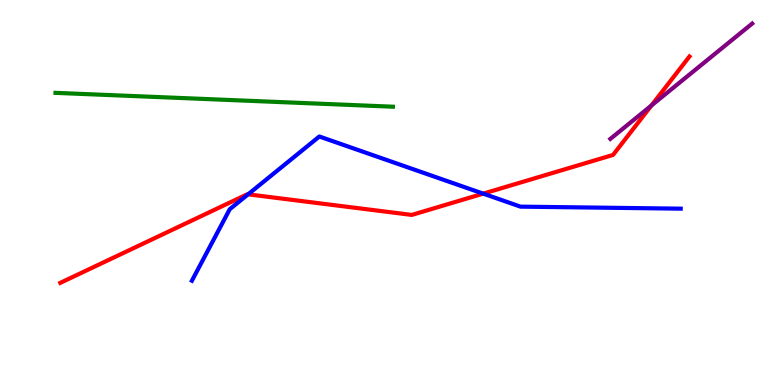[{'lines': ['blue', 'red'], 'intersections': [{'x': 3.2, 'y': 4.95}, {'x': 6.23, 'y': 4.97}]}, {'lines': ['green', 'red'], 'intersections': []}, {'lines': ['purple', 'red'], 'intersections': [{'x': 8.41, 'y': 7.26}]}, {'lines': ['blue', 'green'], 'intersections': []}, {'lines': ['blue', 'purple'], 'intersections': []}, {'lines': ['green', 'purple'], 'intersections': []}]